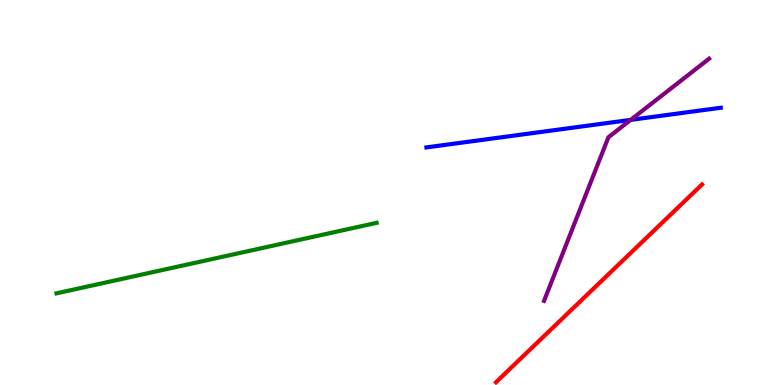[{'lines': ['blue', 'red'], 'intersections': []}, {'lines': ['green', 'red'], 'intersections': []}, {'lines': ['purple', 'red'], 'intersections': []}, {'lines': ['blue', 'green'], 'intersections': []}, {'lines': ['blue', 'purple'], 'intersections': [{'x': 8.14, 'y': 6.89}]}, {'lines': ['green', 'purple'], 'intersections': []}]